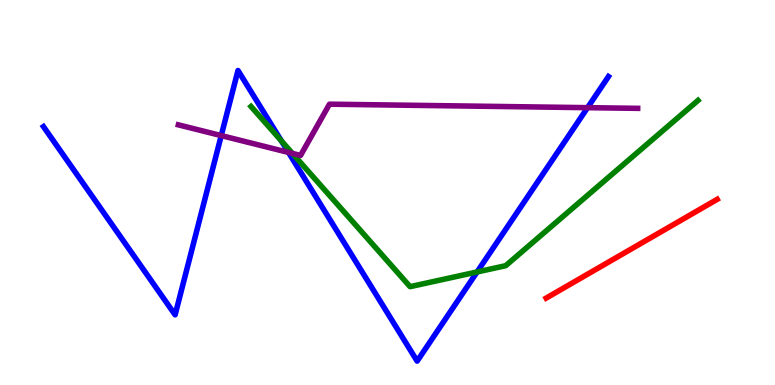[{'lines': ['blue', 'red'], 'intersections': []}, {'lines': ['green', 'red'], 'intersections': []}, {'lines': ['purple', 'red'], 'intersections': []}, {'lines': ['blue', 'green'], 'intersections': [{'x': 3.63, 'y': 6.34}, {'x': 6.16, 'y': 2.94}]}, {'lines': ['blue', 'purple'], 'intersections': [{'x': 2.85, 'y': 6.48}, {'x': 3.72, 'y': 6.04}, {'x': 7.58, 'y': 7.2}]}, {'lines': ['green', 'purple'], 'intersections': [{'x': 3.77, 'y': 6.01}]}]